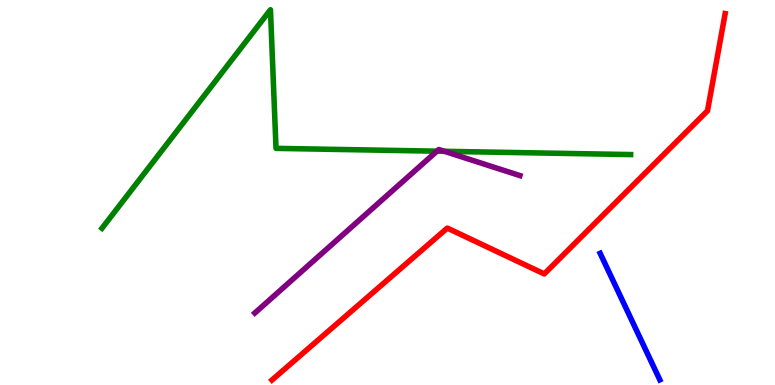[{'lines': ['blue', 'red'], 'intersections': []}, {'lines': ['green', 'red'], 'intersections': []}, {'lines': ['purple', 'red'], 'intersections': []}, {'lines': ['blue', 'green'], 'intersections': []}, {'lines': ['blue', 'purple'], 'intersections': []}, {'lines': ['green', 'purple'], 'intersections': [{'x': 5.64, 'y': 6.07}, {'x': 5.73, 'y': 6.07}]}]